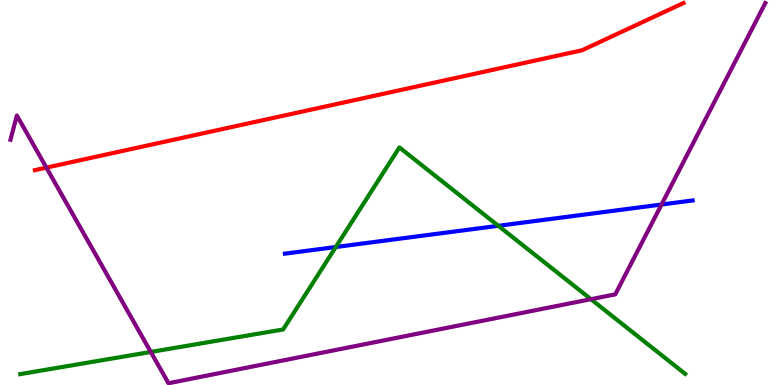[{'lines': ['blue', 'red'], 'intersections': []}, {'lines': ['green', 'red'], 'intersections': []}, {'lines': ['purple', 'red'], 'intersections': [{'x': 0.599, 'y': 5.65}]}, {'lines': ['blue', 'green'], 'intersections': [{'x': 4.33, 'y': 3.58}, {'x': 6.43, 'y': 4.13}]}, {'lines': ['blue', 'purple'], 'intersections': [{'x': 8.54, 'y': 4.69}]}, {'lines': ['green', 'purple'], 'intersections': [{'x': 1.95, 'y': 0.858}, {'x': 7.63, 'y': 2.23}]}]